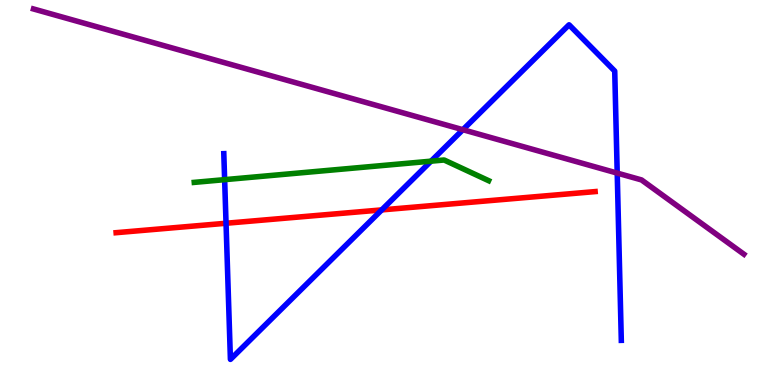[{'lines': ['blue', 'red'], 'intersections': [{'x': 2.92, 'y': 4.2}, {'x': 4.93, 'y': 4.55}]}, {'lines': ['green', 'red'], 'intersections': []}, {'lines': ['purple', 'red'], 'intersections': []}, {'lines': ['blue', 'green'], 'intersections': [{'x': 2.9, 'y': 5.33}, {'x': 5.56, 'y': 5.81}]}, {'lines': ['blue', 'purple'], 'intersections': [{'x': 5.97, 'y': 6.63}, {'x': 7.96, 'y': 5.5}]}, {'lines': ['green', 'purple'], 'intersections': []}]